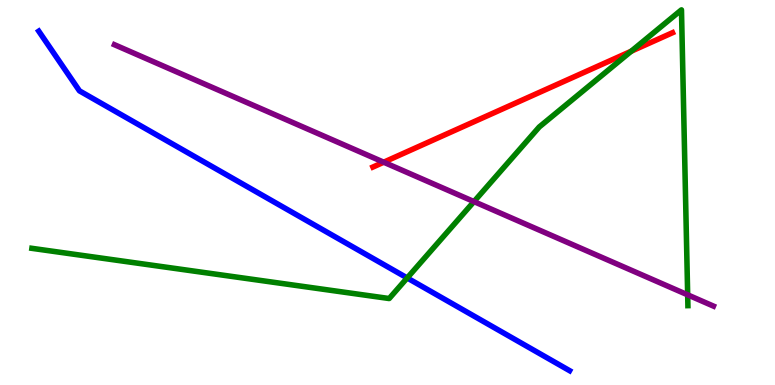[{'lines': ['blue', 'red'], 'intersections': []}, {'lines': ['green', 'red'], 'intersections': [{'x': 8.14, 'y': 8.67}]}, {'lines': ['purple', 'red'], 'intersections': [{'x': 4.95, 'y': 5.79}]}, {'lines': ['blue', 'green'], 'intersections': [{'x': 5.25, 'y': 2.78}]}, {'lines': ['blue', 'purple'], 'intersections': []}, {'lines': ['green', 'purple'], 'intersections': [{'x': 6.12, 'y': 4.76}, {'x': 8.87, 'y': 2.34}]}]